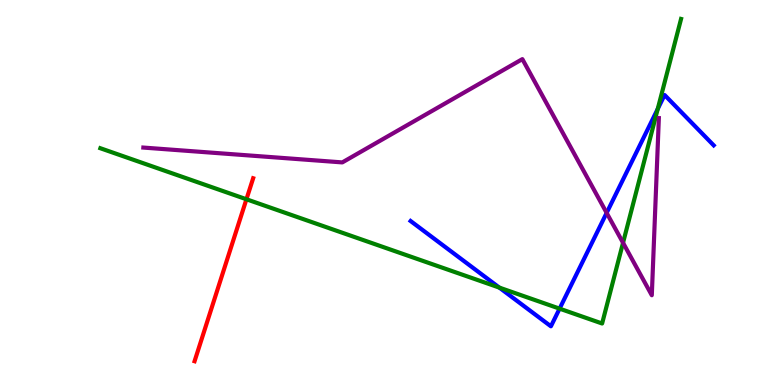[{'lines': ['blue', 'red'], 'intersections': []}, {'lines': ['green', 'red'], 'intersections': [{'x': 3.18, 'y': 4.82}]}, {'lines': ['purple', 'red'], 'intersections': []}, {'lines': ['blue', 'green'], 'intersections': [{'x': 6.44, 'y': 2.53}, {'x': 7.22, 'y': 1.98}, {'x': 8.49, 'y': 7.17}]}, {'lines': ['blue', 'purple'], 'intersections': [{'x': 7.83, 'y': 4.47}]}, {'lines': ['green', 'purple'], 'intersections': [{'x': 8.04, 'y': 3.69}]}]